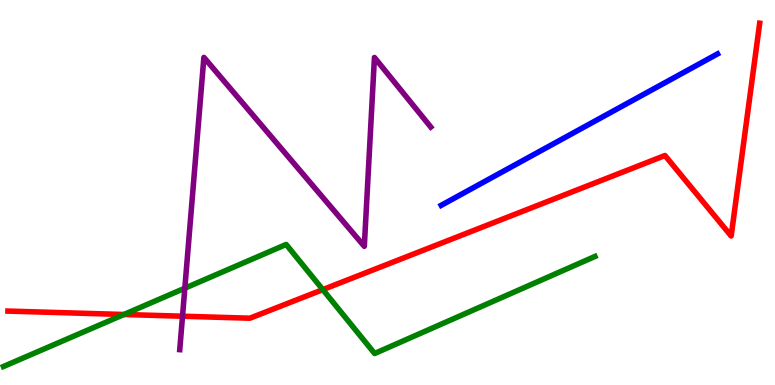[{'lines': ['blue', 'red'], 'intersections': []}, {'lines': ['green', 'red'], 'intersections': [{'x': 1.6, 'y': 1.83}, {'x': 4.17, 'y': 2.48}]}, {'lines': ['purple', 'red'], 'intersections': [{'x': 2.35, 'y': 1.79}]}, {'lines': ['blue', 'green'], 'intersections': []}, {'lines': ['blue', 'purple'], 'intersections': []}, {'lines': ['green', 'purple'], 'intersections': [{'x': 2.38, 'y': 2.51}]}]